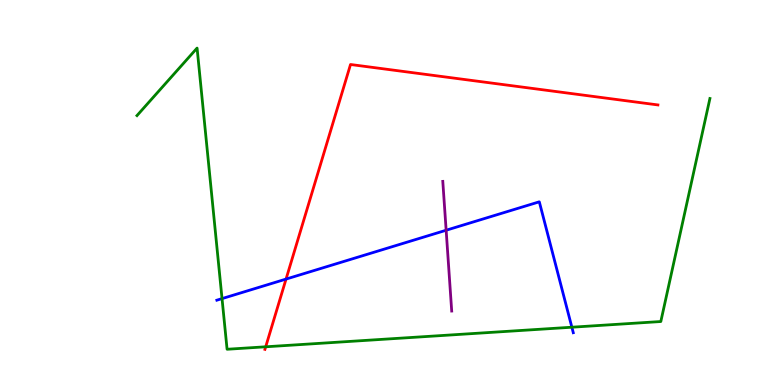[{'lines': ['blue', 'red'], 'intersections': [{'x': 3.69, 'y': 2.75}]}, {'lines': ['green', 'red'], 'intersections': [{'x': 3.43, 'y': 0.992}]}, {'lines': ['purple', 'red'], 'intersections': []}, {'lines': ['blue', 'green'], 'intersections': [{'x': 2.86, 'y': 2.24}, {'x': 7.38, 'y': 1.5}]}, {'lines': ['blue', 'purple'], 'intersections': [{'x': 5.76, 'y': 4.02}]}, {'lines': ['green', 'purple'], 'intersections': []}]